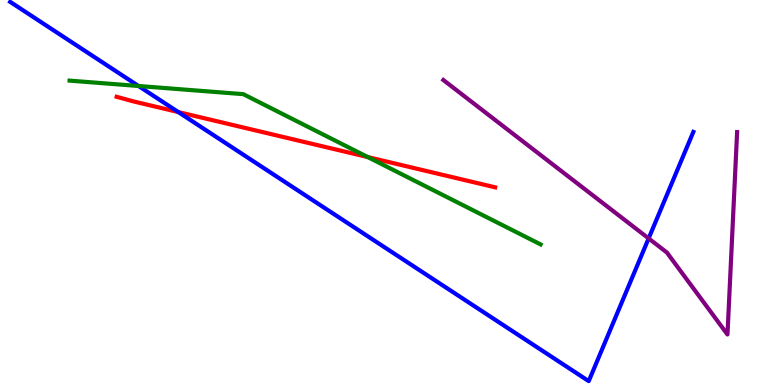[{'lines': ['blue', 'red'], 'intersections': [{'x': 2.3, 'y': 7.09}]}, {'lines': ['green', 'red'], 'intersections': [{'x': 4.75, 'y': 5.92}]}, {'lines': ['purple', 'red'], 'intersections': []}, {'lines': ['blue', 'green'], 'intersections': [{'x': 1.79, 'y': 7.77}]}, {'lines': ['blue', 'purple'], 'intersections': [{'x': 8.37, 'y': 3.81}]}, {'lines': ['green', 'purple'], 'intersections': []}]